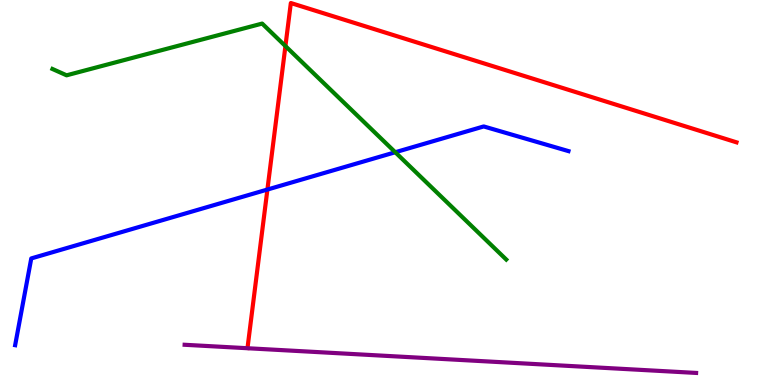[{'lines': ['blue', 'red'], 'intersections': [{'x': 3.45, 'y': 5.08}]}, {'lines': ['green', 'red'], 'intersections': [{'x': 3.68, 'y': 8.8}]}, {'lines': ['purple', 'red'], 'intersections': []}, {'lines': ['blue', 'green'], 'intersections': [{'x': 5.1, 'y': 6.05}]}, {'lines': ['blue', 'purple'], 'intersections': []}, {'lines': ['green', 'purple'], 'intersections': []}]